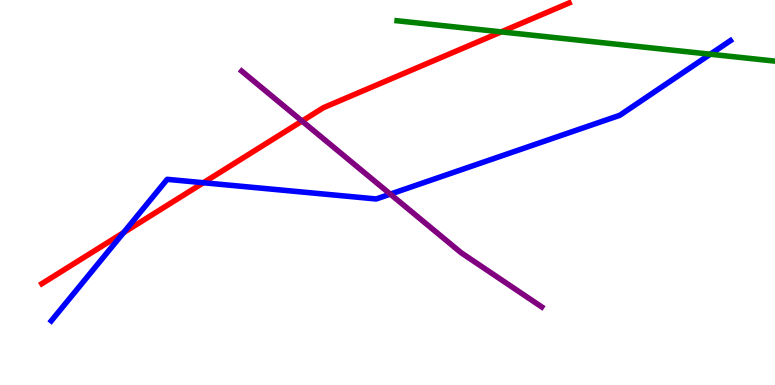[{'lines': ['blue', 'red'], 'intersections': [{'x': 1.59, 'y': 3.96}, {'x': 2.62, 'y': 5.25}]}, {'lines': ['green', 'red'], 'intersections': [{'x': 6.47, 'y': 9.17}]}, {'lines': ['purple', 'red'], 'intersections': [{'x': 3.9, 'y': 6.86}]}, {'lines': ['blue', 'green'], 'intersections': [{'x': 9.17, 'y': 8.59}]}, {'lines': ['blue', 'purple'], 'intersections': [{'x': 5.04, 'y': 4.96}]}, {'lines': ['green', 'purple'], 'intersections': []}]